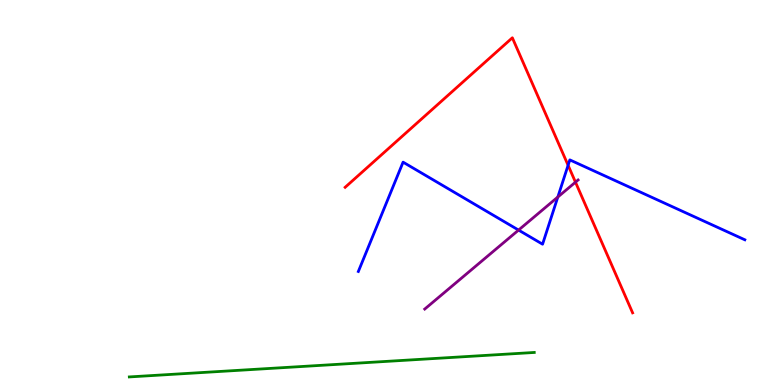[{'lines': ['blue', 'red'], 'intersections': [{'x': 7.33, 'y': 5.71}]}, {'lines': ['green', 'red'], 'intersections': []}, {'lines': ['purple', 'red'], 'intersections': [{'x': 7.43, 'y': 5.27}]}, {'lines': ['blue', 'green'], 'intersections': []}, {'lines': ['blue', 'purple'], 'intersections': [{'x': 6.69, 'y': 4.02}, {'x': 7.2, 'y': 4.88}]}, {'lines': ['green', 'purple'], 'intersections': []}]